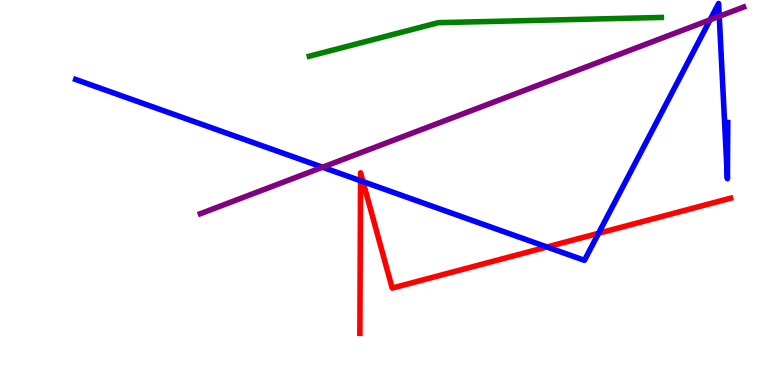[{'lines': ['blue', 'red'], 'intersections': [{'x': 4.65, 'y': 5.31}, {'x': 4.68, 'y': 5.28}, {'x': 7.06, 'y': 3.58}, {'x': 7.72, 'y': 3.94}]}, {'lines': ['green', 'red'], 'intersections': []}, {'lines': ['purple', 'red'], 'intersections': []}, {'lines': ['blue', 'green'], 'intersections': []}, {'lines': ['blue', 'purple'], 'intersections': [{'x': 4.16, 'y': 5.66}, {'x': 9.16, 'y': 9.49}, {'x': 9.28, 'y': 9.58}]}, {'lines': ['green', 'purple'], 'intersections': []}]